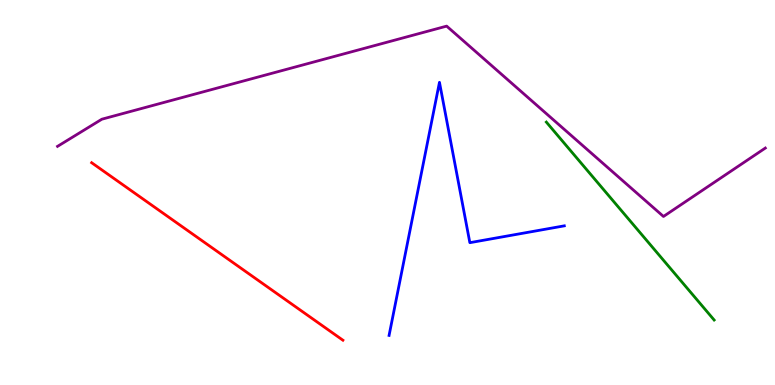[{'lines': ['blue', 'red'], 'intersections': []}, {'lines': ['green', 'red'], 'intersections': []}, {'lines': ['purple', 'red'], 'intersections': []}, {'lines': ['blue', 'green'], 'intersections': []}, {'lines': ['blue', 'purple'], 'intersections': []}, {'lines': ['green', 'purple'], 'intersections': []}]